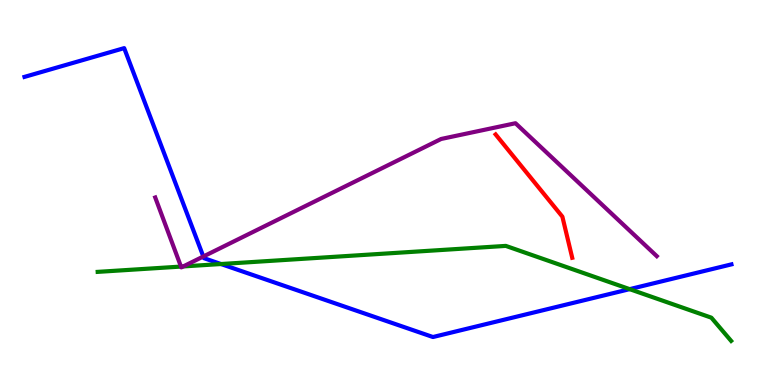[{'lines': ['blue', 'red'], 'intersections': []}, {'lines': ['green', 'red'], 'intersections': []}, {'lines': ['purple', 'red'], 'intersections': []}, {'lines': ['blue', 'green'], 'intersections': [{'x': 2.85, 'y': 3.14}, {'x': 8.12, 'y': 2.49}]}, {'lines': ['blue', 'purple'], 'intersections': [{'x': 2.62, 'y': 3.34}]}, {'lines': ['green', 'purple'], 'intersections': [{'x': 2.34, 'y': 3.08}, {'x': 2.36, 'y': 3.08}]}]